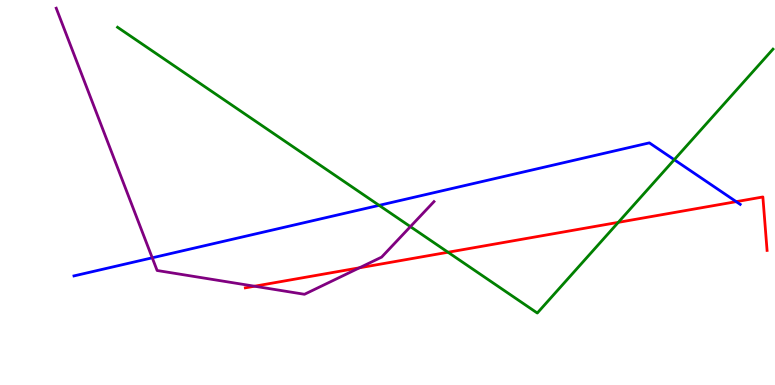[{'lines': ['blue', 'red'], 'intersections': [{'x': 9.5, 'y': 4.76}]}, {'lines': ['green', 'red'], 'intersections': [{'x': 5.78, 'y': 3.45}, {'x': 7.98, 'y': 4.22}]}, {'lines': ['purple', 'red'], 'intersections': [{'x': 3.28, 'y': 2.57}, {'x': 4.64, 'y': 3.04}]}, {'lines': ['blue', 'green'], 'intersections': [{'x': 4.89, 'y': 4.67}, {'x': 8.7, 'y': 5.85}]}, {'lines': ['blue', 'purple'], 'intersections': [{'x': 1.96, 'y': 3.3}]}, {'lines': ['green', 'purple'], 'intersections': [{'x': 5.3, 'y': 4.11}]}]